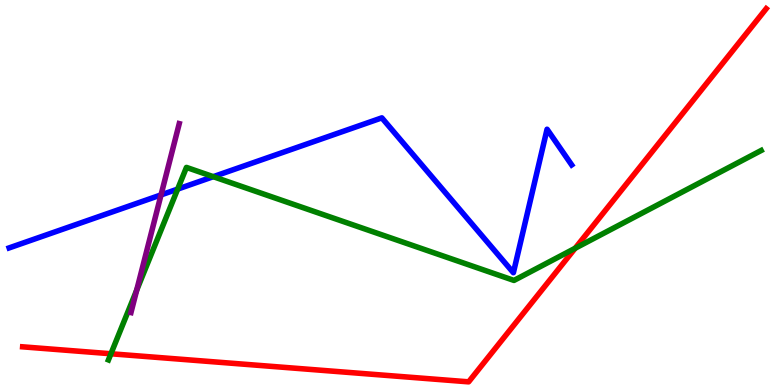[{'lines': ['blue', 'red'], 'intersections': []}, {'lines': ['green', 'red'], 'intersections': [{'x': 1.43, 'y': 0.811}, {'x': 7.42, 'y': 3.55}]}, {'lines': ['purple', 'red'], 'intersections': []}, {'lines': ['blue', 'green'], 'intersections': [{'x': 2.29, 'y': 5.09}, {'x': 2.75, 'y': 5.41}]}, {'lines': ['blue', 'purple'], 'intersections': [{'x': 2.08, 'y': 4.94}]}, {'lines': ['green', 'purple'], 'intersections': [{'x': 1.76, 'y': 2.46}]}]